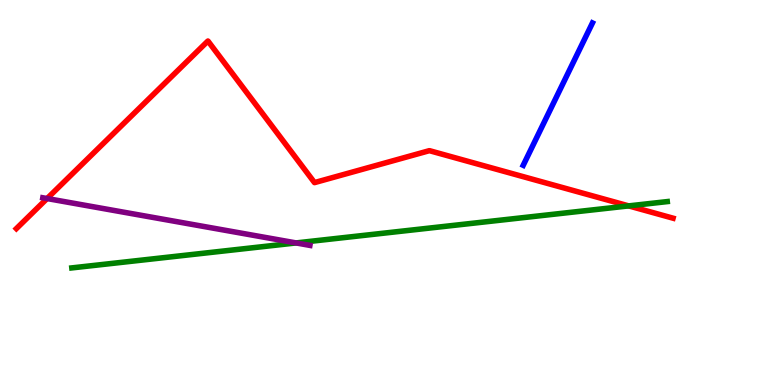[{'lines': ['blue', 'red'], 'intersections': []}, {'lines': ['green', 'red'], 'intersections': [{'x': 8.11, 'y': 4.65}]}, {'lines': ['purple', 'red'], 'intersections': [{'x': 0.607, 'y': 4.84}]}, {'lines': ['blue', 'green'], 'intersections': []}, {'lines': ['blue', 'purple'], 'intersections': []}, {'lines': ['green', 'purple'], 'intersections': [{'x': 3.82, 'y': 3.69}]}]